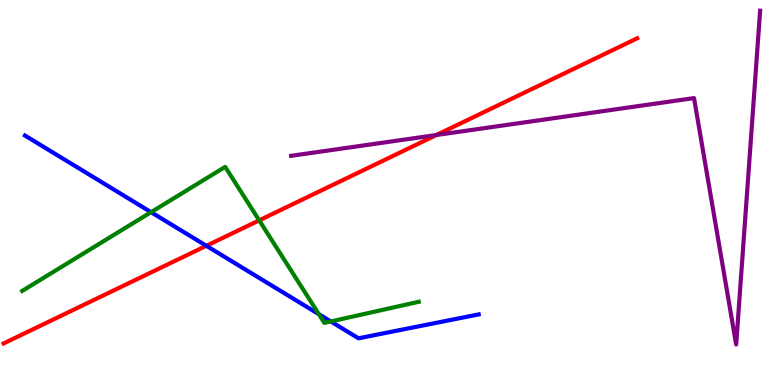[{'lines': ['blue', 'red'], 'intersections': [{'x': 2.66, 'y': 3.62}]}, {'lines': ['green', 'red'], 'intersections': [{'x': 3.34, 'y': 4.28}]}, {'lines': ['purple', 'red'], 'intersections': [{'x': 5.63, 'y': 6.49}]}, {'lines': ['blue', 'green'], 'intersections': [{'x': 1.95, 'y': 4.49}, {'x': 4.11, 'y': 1.84}, {'x': 4.27, 'y': 1.65}]}, {'lines': ['blue', 'purple'], 'intersections': []}, {'lines': ['green', 'purple'], 'intersections': []}]